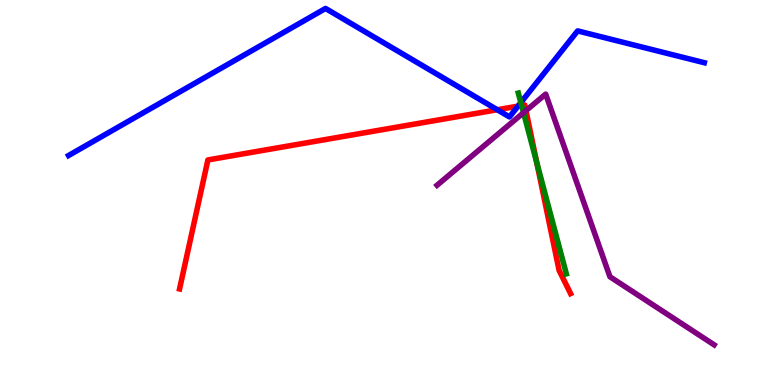[{'lines': ['blue', 'red'], 'intersections': [{'x': 6.42, 'y': 7.15}, {'x': 6.68, 'y': 7.24}]}, {'lines': ['green', 'red'], 'intersections': [{'x': 6.73, 'y': 7.26}, {'x': 6.92, 'y': 5.79}]}, {'lines': ['purple', 'red'], 'intersections': [{'x': 6.79, 'y': 7.13}]}, {'lines': ['blue', 'green'], 'intersections': [{'x': 6.72, 'y': 7.34}]}, {'lines': ['blue', 'purple'], 'intersections': []}, {'lines': ['green', 'purple'], 'intersections': [{'x': 6.76, 'y': 7.07}]}]